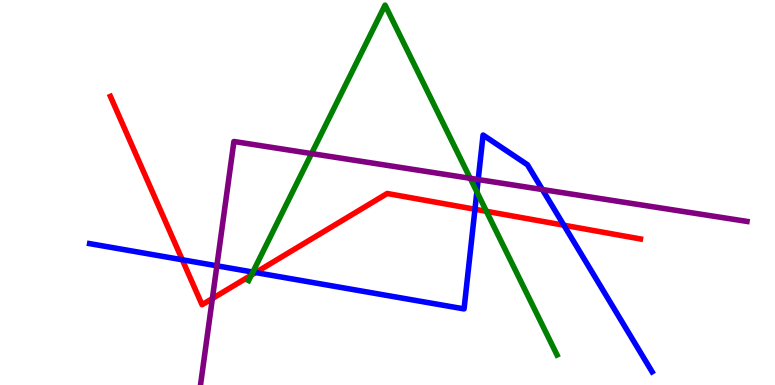[{'lines': ['blue', 'red'], 'intersections': [{'x': 2.35, 'y': 3.25}, {'x': 3.3, 'y': 2.92}, {'x': 6.13, 'y': 4.57}, {'x': 7.28, 'y': 4.15}]}, {'lines': ['green', 'red'], 'intersections': [{'x': 3.24, 'y': 2.85}, {'x': 6.28, 'y': 4.51}]}, {'lines': ['purple', 'red'], 'intersections': [{'x': 2.74, 'y': 2.25}]}, {'lines': ['blue', 'green'], 'intersections': [{'x': 3.26, 'y': 2.93}, {'x': 6.15, 'y': 5.02}]}, {'lines': ['blue', 'purple'], 'intersections': [{'x': 2.8, 'y': 3.1}, {'x': 6.17, 'y': 5.34}, {'x': 7.0, 'y': 5.08}]}, {'lines': ['green', 'purple'], 'intersections': [{'x': 4.02, 'y': 6.01}, {'x': 6.07, 'y': 5.37}]}]